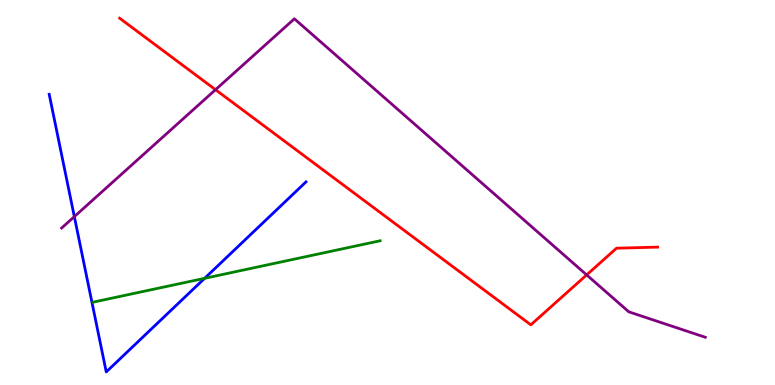[{'lines': ['blue', 'red'], 'intersections': []}, {'lines': ['green', 'red'], 'intersections': []}, {'lines': ['purple', 'red'], 'intersections': [{'x': 2.78, 'y': 7.67}, {'x': 7.57, 'y': 2.86}]}, {'lines': ['blue', 'green'], 'intersections': [{'x': 2.64, 'y': 2.77}]}, {'lines': ['blue', 'purple'], 'intersections': [{'x': 0.959, 'y': 4.37}]}, {'lines': ['green', 'purple'], 'intersections': []}]